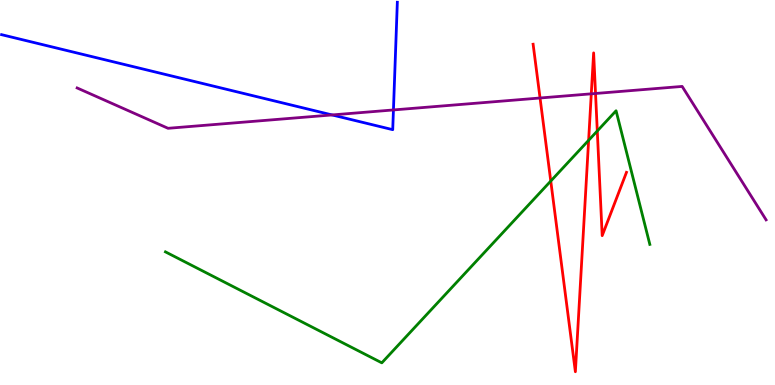[{'lines': ['blue', 'red'], 'intersections': []}, {'lines': ['green', 'red'], 'intersections': [{'x': 7.11, 'y': 5.3}, {'x': 7.6, 'y': 6.36}, {'x': 7.71, 'y': 6.6}]}, {'lines': ['purple', 'red'], 'intersections': [{'x': 6.97, 'y': 7.45}, {'x': 7.63, 'y': 7.56}, {'x': 7.68, 'y': 7.57}]}, {'lines': ['blue', 'green'], 'intersections': []}, {'lines': ['blue', 'purple'], 'intersections': [{'x': 4.29, 'y': 7.01}, {'x': 5.08, 'y': 7.14}]}, {'lines': ['green', 'purple'], 'intersections': []}]